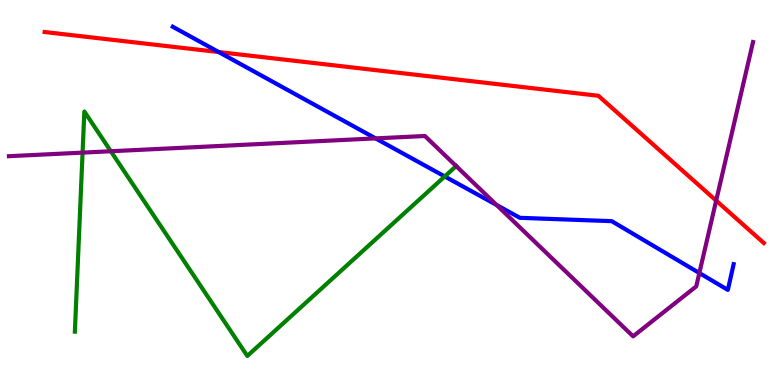[{'lines': ['blue', 'red'], 'intersections': [{'x': 2.82, 'y': 8.65}]}, {'lines': ['green', 'red'], 'intersections': []}, {'lines': ['purple', 'red'], 'intersections': [{'x': 9.24, 'y': 4.79}]}, {'lines': ['blue', 'green'], 'intersections': [{'x': 5.74, 'y': 5.42}]}, {'lines': ['blue', 'purple'], 'intersections': [{'x': 4.85, 'y': 6.41}, {'x': 6.41, 'y': 4.68}, {'x': 9.02, 'y': 2.91}]}, {'lines': ['green', 'purple'], 'intersections': [{'x': 1.07, 'y': 6.04}, {'x': 1.43, 'y': 6.07}, {'x': 5.89, 'y': 5.69}]}]